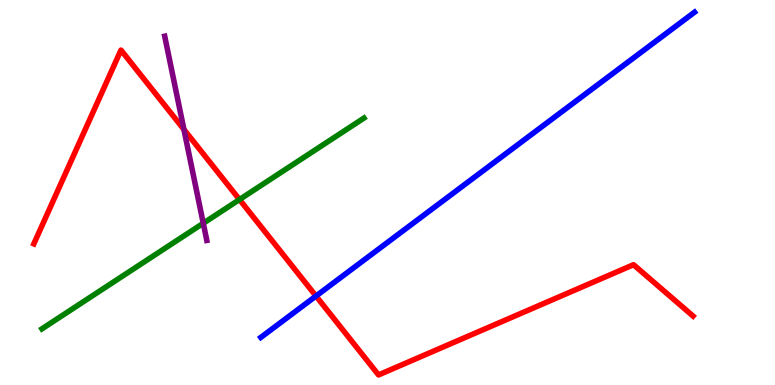[{'lines': ['blue', 'red'], 'intersections': [{'x': 4.08, 'y': 2.31}]}, {'lines': ['green', 'red'], 'intersections': [{'x': 3.09, 'y': 4.82}]}, {'lines': ['purple', 'red'], 'intersections': [{'x': 2.37, 'y': 6.64}]}, {'lines': ['blue', 'green'], 'intersections': []}, {'lines': ['blue', 'purple'], 'intersections': []}, {'lines': ['green', 'purple'], 'intersections': [{'x': 2.62, 'y': 4.2}]}]